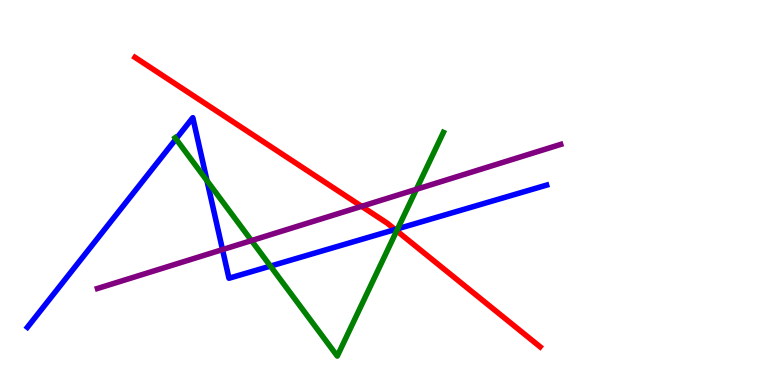[{'lines': ['blue', 'red'], 'intersections': [{'x': 5.1, 'y': 4.04}]}, {'lines': ['green', 'red'], 'intersections': [{'x': 5.12, 'y': 4.0}]}, {'lines': ['purple', 'red'], 'intersections': [{'x': 4.67, 'y': 4.64}]}, {'lines': ['blue', 'green'], 'intersections': [{'x': 2.27, 'y': 6.39}, {'x': 2.67, 'y': 5.31}, {'x': 3.49, 'y': 3.09}, {'x': 5.13, 'y': 4.06}]}, {'lines': ['blue', 'purple'], 'intersections': [{'x': 2.87, 'y': 3.52}]}, {'lines': ['green', 'purple'], 'intersections': [{'x': 3.24, 'y': 3.75}, {'x': 5.37, 'y': 5.08}]}]